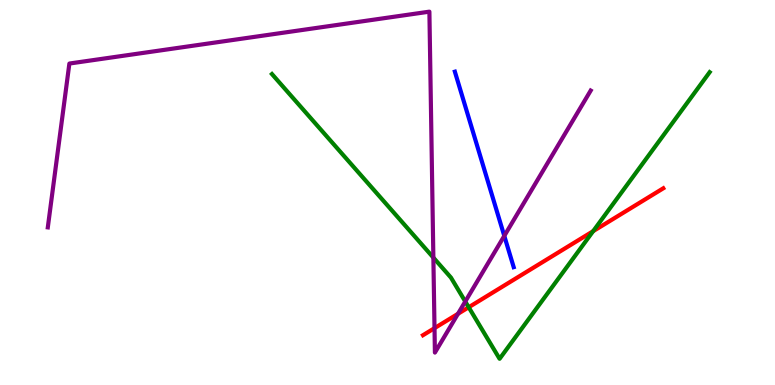[{'lines': ['blue', 'red'], 'intersections': []}, {'lines': ['green', 'red'], 'intersections': [{'x': 6.05, 'y': 2.02}, {'x': 7.65, 'y': 4.0}]}, {'lines': ['purple', 'red'], 'intersections': [{'x': 5.61, 'y': 1.48}, {'x': 5.91, 'y': 1.85}]}, {'lines': ['blue', 'green'], 'intersections': []}, {'lines': ['blue', 'purple'], 'intersections': [{'x': 6.51, 'y': 3.87}]}, {'lines': ['green', 'purple'], 'intersections': [{'x': 5.59, 'y': 3.31}, {'x': 6.0, 'y': 2.17}]}]